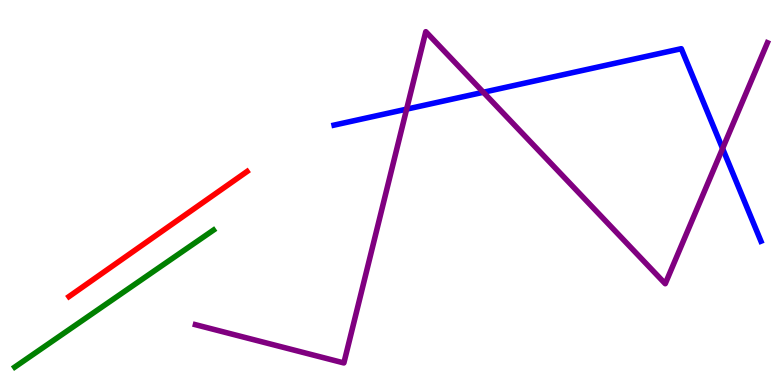[{'lines': ['blue', 'red'], 'intersections': []}, {'lines': ['green', 'red'], 'intersections': []}, {'lines': ['purple', 'red'], 'intersections': []}, {'lines': ['blue', 'green'], 'intersections': []}, {'lines': ['blue', 'purple'], 'intersections': [{'x': 5.25, 'y': 7.17}, {'x': 6.24, 'y': 7.6}, {'x': 9.32, 'y': 6.14}]}, {'lines': ['green', 'purple'], 'intersections': []}]